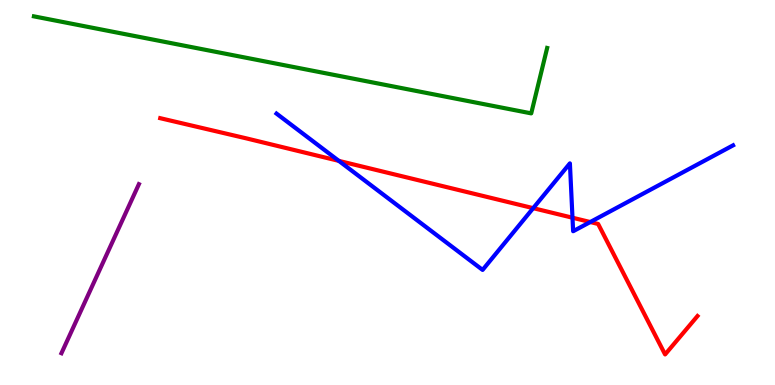[{'lines': ['blue', 'red'], 'intersections': [{'x': 4.37, 'y': 5.82}, {'x': 6.88, 'y': 4.59}, {'x': 7.39, 'y': 4.35}, {'x': 7.62, 'y': 4.23}]}, {'lines': ['green', 'red'], 'intersections': []}, {'lines': ['purple', 'red'], 'intersections': []}, {'lines': ['blue', 'green'], 'intersections': []}, {'lines': ['blue', 'purple'], 'intersections': []}, {'lines': ['green', 'purple'], 'intersections': []}]